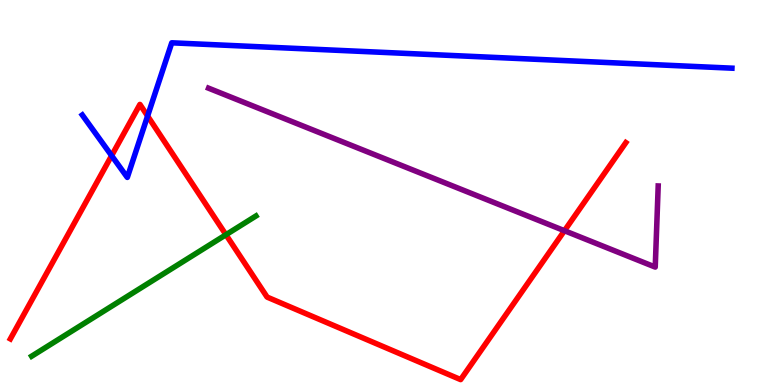[{'lines': ['blue', 'red'], 'intersections': [{'x': 1.44, 'y': 5.96}, {'x': 1.9, 'y': 6.99}]}, {'lines': ['green', 'red'], 'intersections': [{'x': 2.92, 'y': 3.9}]}, {'lines': ['purple', 'red'], 'intersections': [{'x': 7.28, 'y': 4.01}]}, {'lines': ['blue', 'green'], 'intersections': []}, {'lines': ['blue', 'purple'], 'intersections': []}, {'lines': ['green', 'purple'], 'intersections': []}]